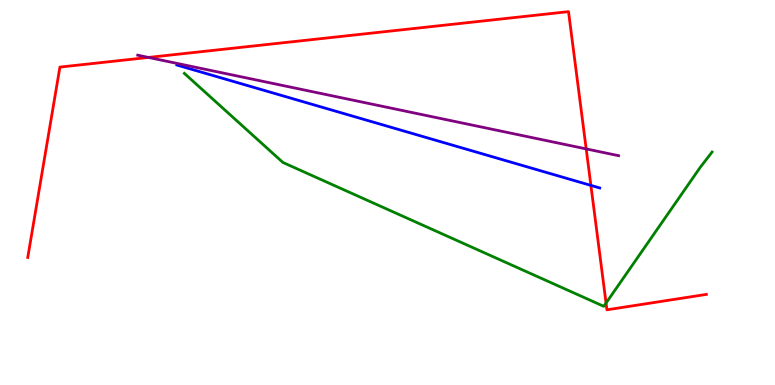[{'lines': ['blue', 'red'], 'intersections': [{'x': 7.62, 'y': 5.18}]}, {'lines': ['green', 'red'], 'intersections': [{'x': 7.82, 'y': 2.13}]}, {'lines': ['purple', 'red'], 'intersections': [{'x': 1.92, 'y': 8.51}, {'x': 7.56, 'y': 6.13}]}, {'lines': ['blue', 'green'], 'intersections': []}, {'lines': ['blue', 'purple'], 'intersections': []}, {'lines': ['green', 'purple'], 'intersections': []}]